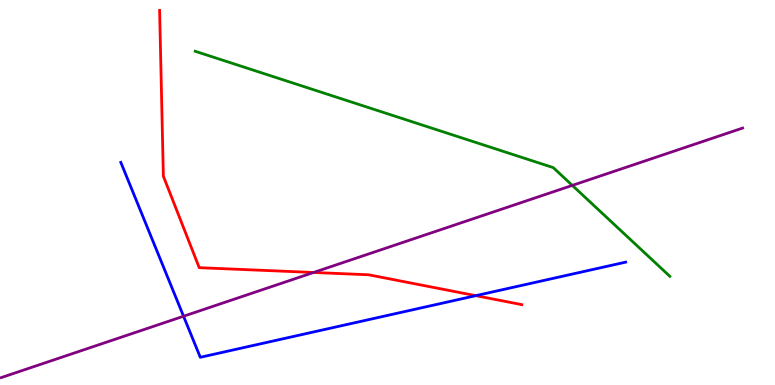[{'lines': ['blue', 'red'], 'intersections': [{'x': 6.14, 'y': 2.32}]}, {'lines': ['green', 'red'], 'intersections': []}, {'lines': ['purple', 'red'], 'intersections': [{'x': 4.05, 'y': 2.92}]}, {'lines': ['blue', 'green'], 'intersections': []}, {'lines': ['blue', 'purple'], 'intersections': [{'x': 2.37, 'y': 1.79}]}, {'lines': ['green', 'purple'], 'intersections': [{'x': 7.38, 'y': 5.18}]}]